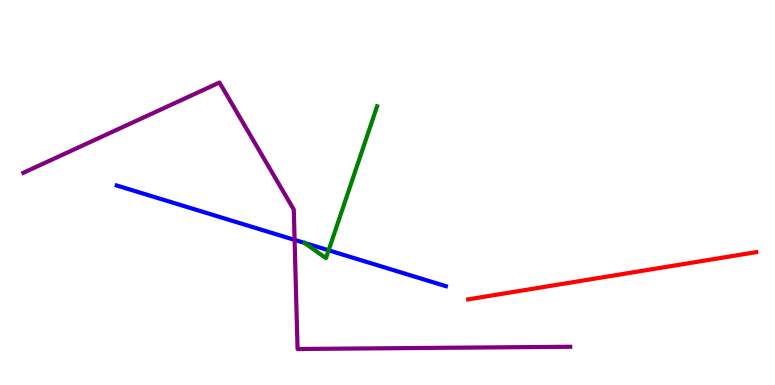[{'lines': ['blue', 'red'], 'intersections': []}, {'lines': ['green', 'red'], 'intersections': []}, {'lines': ['purple', 'red'], 'intersections': []}, {'lines': ['blue', 'green'], 'intersections': [{'x': 4.24, 'y': 3.5}]}, {'lines': ['blue', 'purple'], 'intersections': [{'x': 3.8, 'y': 3.77}]}, {'lines': ['green', 'purple'], 'intersections': []}]